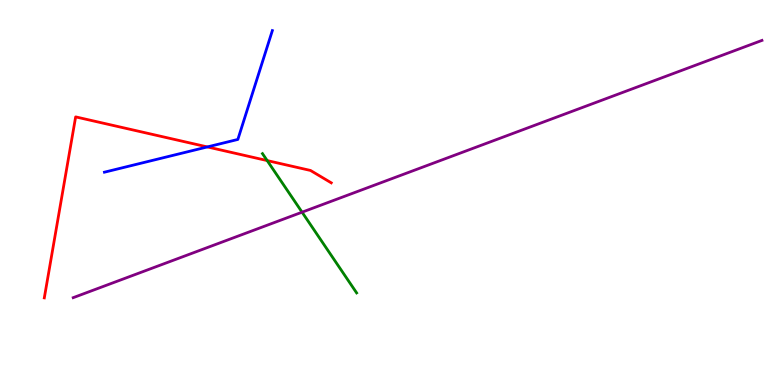[{'lines': ['blue', 'red'], 'intersections': [{'x': 2.68, 'y': 6.18}]}, {'lines': ['green', 'red'], 'intersections': [{'x': 3.45, 'y': 5.83}]}, {'lines': ['purple', 'red'], 'intersections': []}, {'lines': ['blue', 'green'], 'intersections': []}, {'lines': ['blue', 'purple'], 'intersections': []}, {'lines': ['green', 'purple'], 'intersections': [{'x': 3.9, 'y': 4.49}]}]